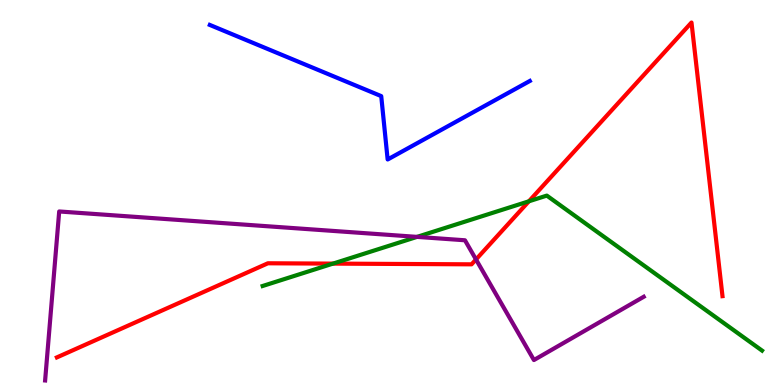[{'lines': ['blue', 'red'], 'intersections': []}, {'lines': ['green', 'red'], 'intersections': [{'x': 4.3, 'y': 3.15}, {'x': 6.82, 'y': 4.77}]}, {'lines': ['purple', 'red'], 'intersections': [{'x': 6.14, 'y': 3.26}]}, {'lines': ['blue', 'green'], 'intersections': []}, {'lines': ['blue', 'purple'], 'intersections': []}, {'lines': ['green', 'purple'], 'intersections': [{'x': 5.38, 'y': 3.85}]}]